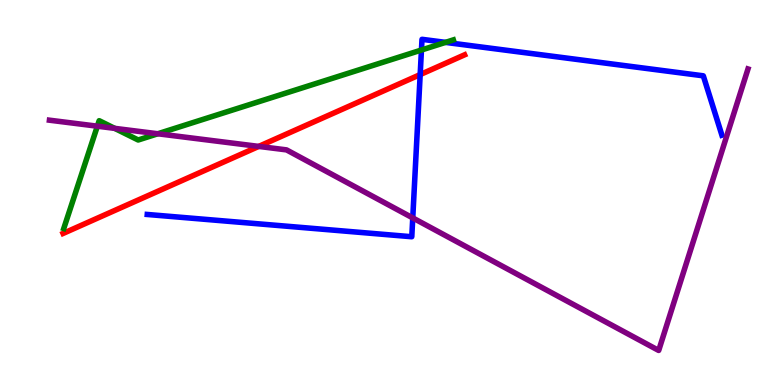[{'lines': ['blue', 'red'], 'intersections': [{'x': 5.42, 'y': 8.06}]}, {'lines': ['green', 'red'], 'intersections': []}, {'lines': ['purple', 'red'], 'intersections': [{'x': 3.34, 'y': 6.2}]}, {'lines': ['blue', 'green'], 'intersections': [{'x': 5.44, 'y': 8.7}, {'x': 5.75, 'y': 8.9}]}, {'lines': ['blue', 'purple'], 'intersections': [{'x': 5.33, 'y': 4.34}]}, {'lines': ['green', 'purple'], 'intersections': [{'x': 1.26, 'y': 6.72}, {'x': 1.48, 'y': 6.67}, {'x': 2.04, 'y': 6.53}]}]